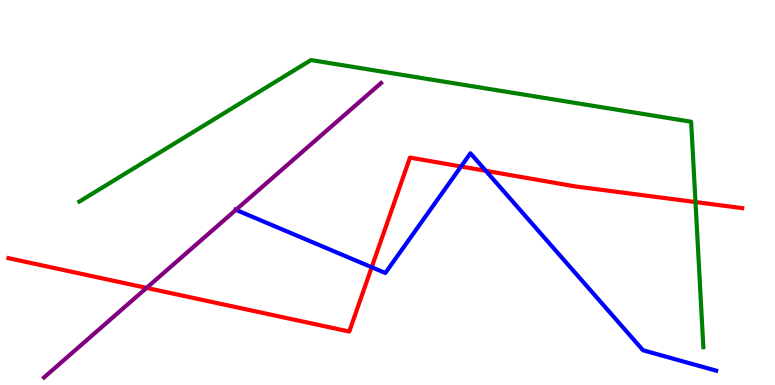[{'lines': ['blue', 'red'], 'intersections': [{'x': 4.8, 'y': 3.06}, {'x': 5.95, 'y': 5.68}, {'x': 6.27, 'y': 5.56}]}, {'lines': ['green', 'red'], 'intersections': [{'x': 8.97, 'y': 4.75}]}, {'lines': ['purple', 'red'], 'intersections': [{'x': 1.89, 'y': 2.52}]}, {'lines': ['blue', 'green'], 'intersections': []}, {'lines': ['blue', 'purple'], 'intersections': [{'x': 3.04, 'y': 4.55}]}, {'lines': ['green', 'purple'], 'intersections': []}]